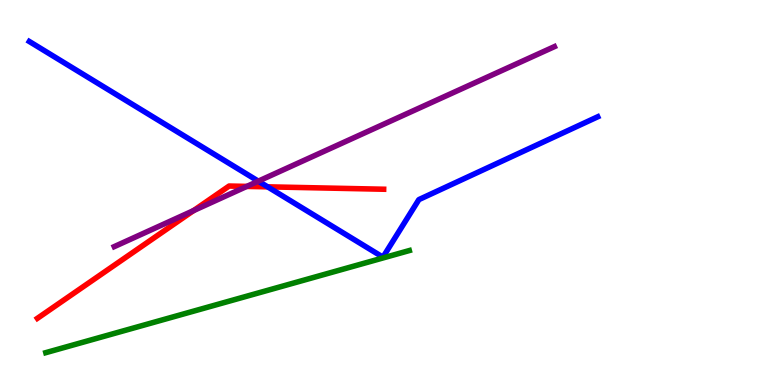[{'lines': ['blue', 'red'], 'intersections': [{'x': 3.45, 'y': 5.15}]}, {'lines': ['green', 'red'], 'intersections': []}, {'lines': ['purple', 'red'], 'intersections': [{'x': 2.5, 'y': 4.53}, {'x': 3.18, 'y': 5.16}]}, {'lines': ['blue', 'green'], 'intersections': []}, {'lines': ['blue', 'purple'], 'intersections': [{'x': 3.33, 'y': 5.29}]}, {'lines': ['green', 'purple'], 'intersections': []}]